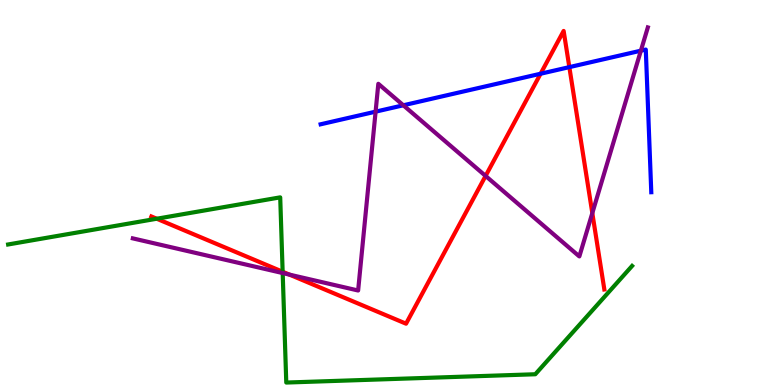[{'lines': ['blue', 'red'], 'intersections': [{'x': 6.98, 'y': 8.08}, {'x': 7.35, 'y': 8.26}]}, {'lines': ['green', 'red'], 'intersections': [{'x': 2.02, 'y': 4.32}, {'x': 3.65, 'y': 2.94}]}, {'lines': ['purple', 'red'], 'intersections': [{'x': 3.74, 'y': 2.87}, {'x': 6.27, 'y': 5.43}, {'x': 7.64, 'y': 4.47}]}, {'lines': ['blue', 'green'], 'intersections': []}, {'lines': ['blue', 'purple'], 'intersections': [{'x': 4.85, 'y': 7.1}, {'x': 5.2, 'y': 7.27}, {'x': 8.27, 'y': 8.68}]}, {'lines': ['green', 'purple'], 'intersections': [{'x': 3.65, 'y': 2.91}]}]